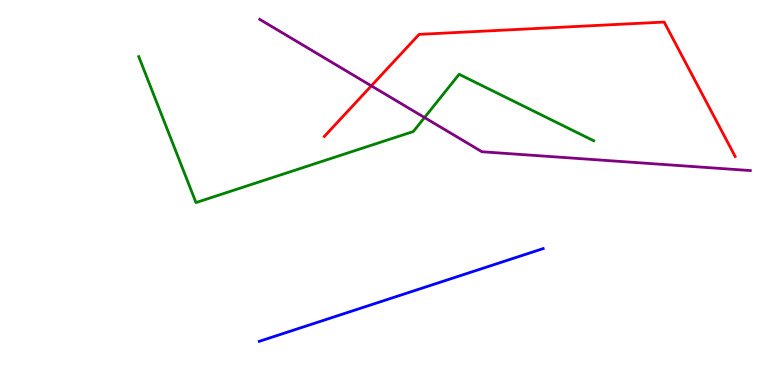[{'lines': ['blue', 'red'], 'intersections': []}, {'lines': ['green', 'red'], 'intersections': []}, {'lines': ['purple', 'red'], 'intersections': [{'x': 4.79, 'y': 7.77}]}, {'lines': ['blue', 'green'], 'intersections': []}, {'lines': ['blue', 'purple'], 'intersections': []}, {'lines': ['green', 'purple'], 'intersections': [{'x': 5.48, 'y': 6.95}]}]